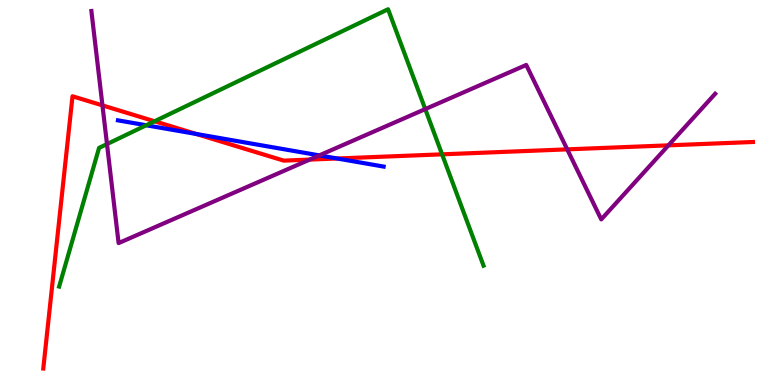[{'lines': ['blue', 'red'], 'intersections': [{'x': 2.53, 'y': 6.52}, {'x': 4.35, 'y': 5.88}]}, {'lines': ['green', 'red'], 'intersections': [{'x': 1.99, 'y': 6.85}, {'x': 5.7, 'y': 5.99}]}, {'lines': ['purple', 'red'], 'intersections': [{'x': 1.32, 'y': 7.26}, {'x': 4.0, 'y': 5.85}, {'x': 7.32, 'y': 6.12}, {'x': 8.62, 'y': 6.22}]}, {'lines': ['blue', 'green'], 'intersections': [{'x': 1.89, 'y': 6.75}]}, {'lines': ['blue', 'purple'], 'intersections': [{'x': 4.12, 'y': 5.96}]}, {'lines': ['green', 'purple'], 'intersections': [{'x': 1.38, 'y': 6.26}, {'x': 5.49, 'y': 7.17}]}]